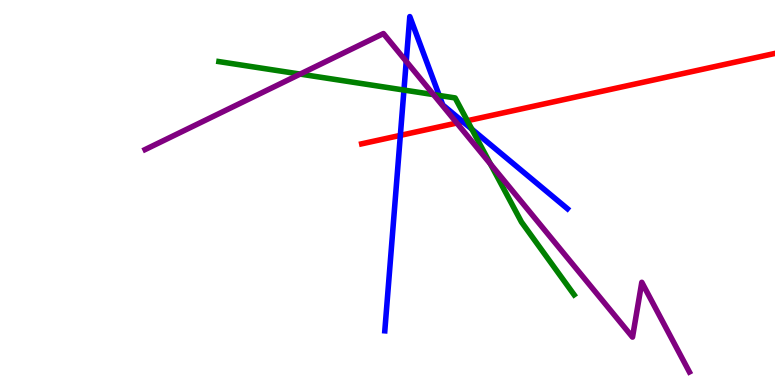[{'lines': ['blue', 'red'], 'intersections': [{'x': 5.17, 'y': 6.48}, {'x': 5.97, 'y': 6.84}]}, {'lines': ['green', 'red'], 'intersections': [{'x': 6.03, 'y': 6.86}]}, {'lines': ['purple', 'red'], 'intersections': [{'x': 5.89, 'y': 6.8}]}, {'lines': ['blue', 'green'], 'intersections': [{'x': 5.21, 'y': 7.66}, {'x': 5.67, 'y': 7.52}, {'x': 6.09, 'y': 6.65}]}, {'lines': ['blue', 'purple'], 'intersections': [{'x': 5.24, 'y': 8.41}]}, {'lines': ['green', 'purple'], 'intersections': [{'x': 3.87, 'y': 8.08}, {'x': 5.59, 'y': 7.54}, {'x': 6.33, 'y': 5.74}]}]